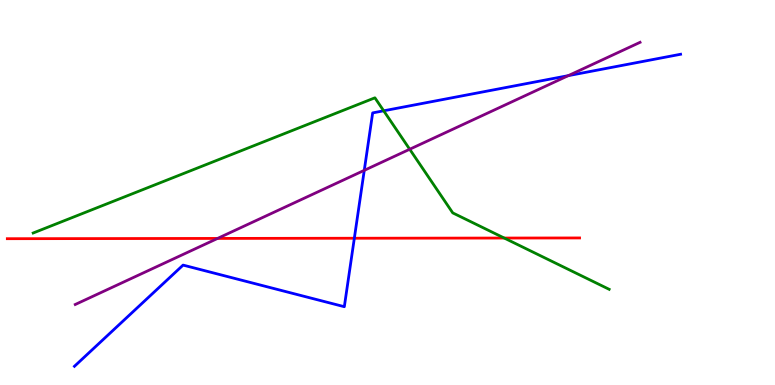[{'lines': ['blue', 'red'], 'intersections': [{'x': 4.57, 'y': 3.81}]}, {'lines': ['green', 'red'], 'intersections': [{'x': 6.51, 'y': 3.82}]}, {'lines': ['purple', 'red'], 'intersections': [{'x': 2.81, 'y': 3.81}]}, {'lines': ['blue', 'green'], 'intersections': [{'x': 4.95, 'y': 7.12}]}, {'lines': ['blue', 'purple'], 'intersections': [{'x': 4.7, 'y': 5.58}, {'x': 7.33, 'y': 8.04}]}, {'lines': ['green', 'purple'], 'intersections': [{'x': 5.29, 'y': 6.12}]}]